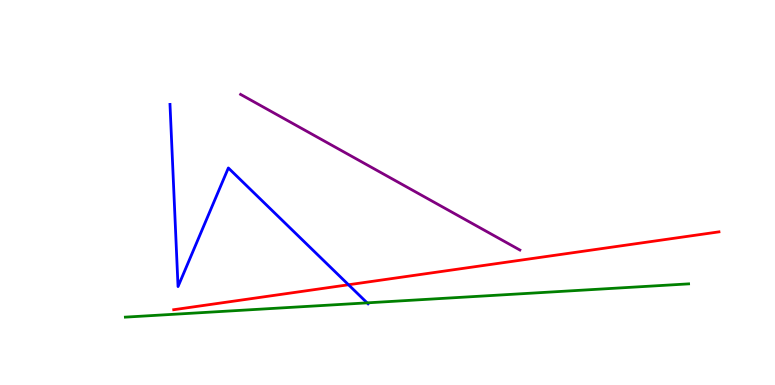[{'lines': ['blue', 'red'], 'intersections': [{'x': 4.5, 'y': 2.6}]}, {'lines': ['green', 'red'], 'intersections': []}, {'lines': ['purple', 'red'], 'intersections': []}, {'lines': ['blue', 'green'], 'intersections': [{'x': 4.74, 'y': 2.13}]}, {'lines': ['blue', 'purple'], 'intersections': []}, {'lines': ['green', 'purple'], 'intersections': []}]